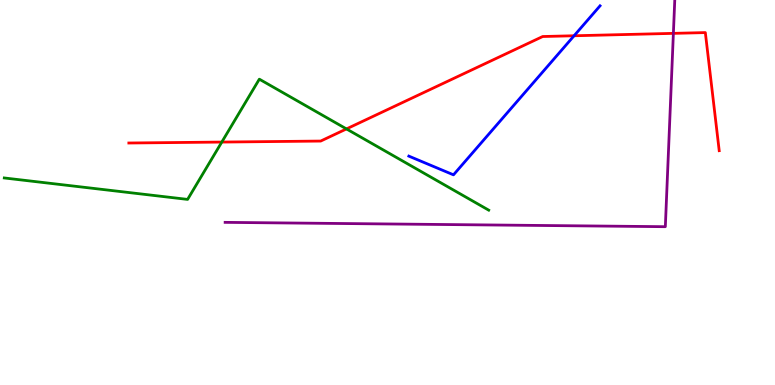[{'lines': ['blue', 'red'], 'intersections': [{'x': 7.41, 'y': 9.07}]}, {'lines': ['green', 'red'], 'intersections': [{'x': 2.86, 'y': 6.31}, {'x': 4.47, 'y': 6.65}]}, {'lines': ['purple', 'red'], 'intersections': [{'x': 8.69, 'y': 9.13}]}, {'lines': ['blue', 'green'], 'intersections': []}, {'lines': ['blue', 'purple'], 'intersections': []}, {'lines': ['green', 'purple'], 'intersections': []}]